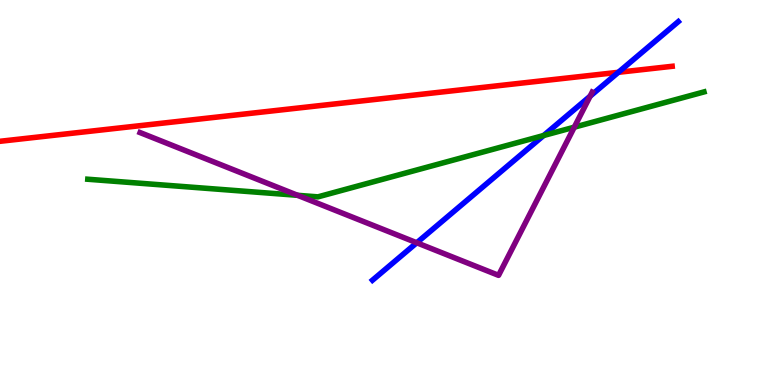[{'lines': ['blue', 'red'], 'intersections': [{'x': 7.98, 'y': 8.12}]}, {'lines': ['green', 'red'], 'intersections': []}, {'lines': ['purple', 'red'], 'intersections': []}, {'lines': ['blue', 'green'], 'intersections': [{'x': 7.01, 'y': 6.48}]}, {'lines': ['blue', 'purple'], 'intersections': [{'x': 5.38, 'y': 3.69}, {'x': 7.61, 'y': 7.5}]}, {'lines': ['green', 'purple'], 'intersections': [{'x': 3.84, 'y': 4.93}, {'x': 7.41, 'y': 6.7}]}]